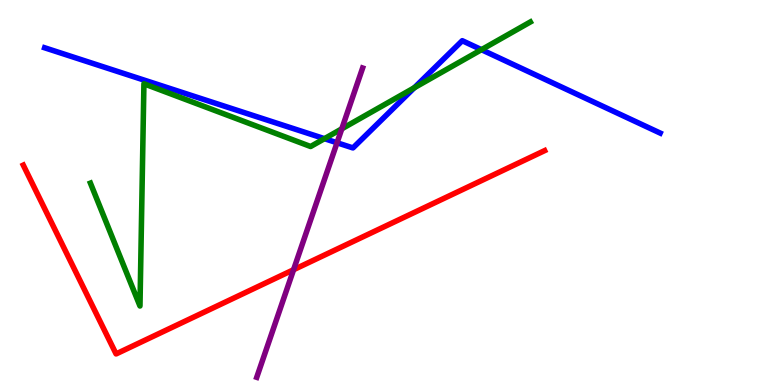[{'lines': ['blue', 'red'], 'intersections': []}, {'lines': ['green', 'red'], 'intersections': []}, {'lines': ['purple', 'red'], 'intersections': [{'x': 3.79, 'y': 2.99}]}, {'lines': ['blue', 'green'], 'intersections': [{'x': 4.19, 'y': 6.4}, {'x': 5.35, 'y': 7.72}, {'x': 6.21, 'y': 8.71}]}, {'lines': ['blue', 'purple'], 'intersections': [{'x': 4.35, 'y': 6.29}]}, {'lines': ['green', 'purple'], 'intersections': [{'x': 4.41, 'y': 6.65}]}]